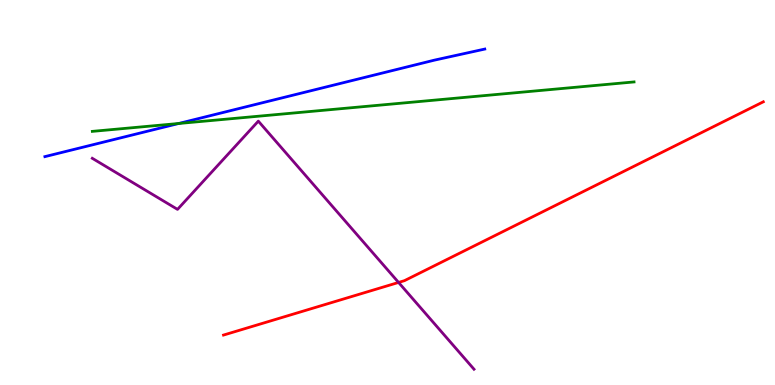[{'lines': ['blue', 'red'], 'intersections': []}, {'lines': ['green', 'red'], 'intersections': []}, {'lines': ['purple', 'red'], 'intersections': [{'x': 5.14, 'y': 2.66}]}, {'lines': ['blue', 'green'], 'intersections': [{'x': 2.31, 'y': 6.79}]}, {'lines': ['blue', 'purple'], 'intersections': []}, {'lines': ['green', 'purple'], 'intersections': []}]